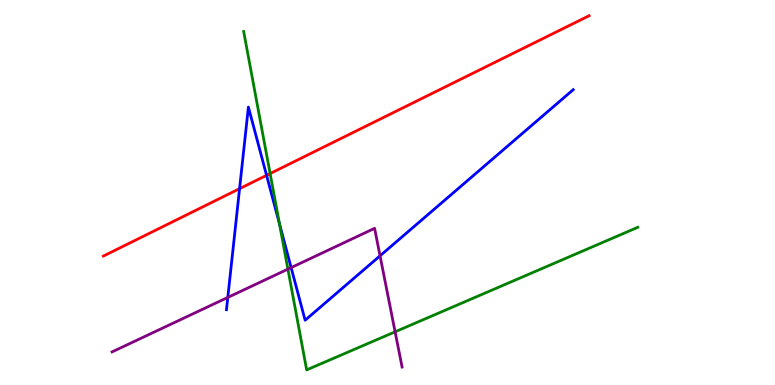[{'lines': ['blue', 'red'], 'intersections': [{'x': 3.09, 'y': 5.1}, {'x': 3.44, 'y': 5.45}]}, {'lines': ['green', 'red'], 'intersections': [{'x': 3.49, 'y': 5.49}]}, {'lines': ['purple', 'red'], 'intersections': []}, {'lines': ['blue', 'green'], 'intersections': [{'x': 3.61, 'y': 4.19}]}, {'lines': ['blue', 'purple'], 'intersections': [{'x': 2.94, 'y': 2.27}, {'x': 3.76, 'y': 3.05}, {'x': 4.9, 'y': 3.36}]}, {'lines': ['green', 'purple'], 'intersections': [{'x': 3.71, 'y': 3.01}, {'x': 5.1, 'y': 1.38}]}]